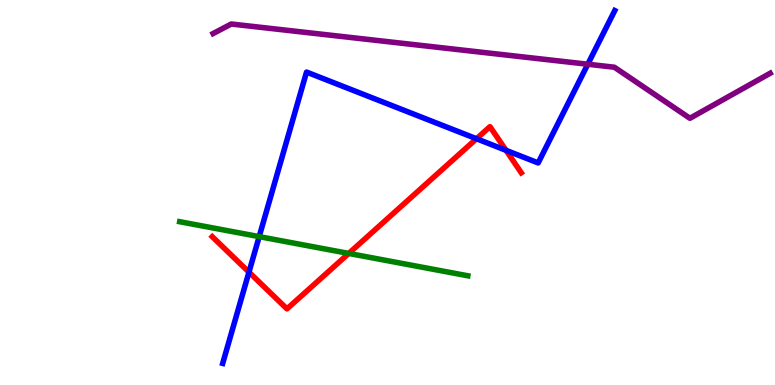[{'lines': ['blue', 'red'], 'intersections': [{'x': 3.21, 'y': 2.93}, {'x': 6.15, 'y': 6.4}, {'x': 6.53, 'y': 6.1}]}, {'lines': ['green', 'red'], 'intersections': [{'x': 4.5, 'y': 3.42}]}, {'lines': ['purple', 'red'], 'intersections': []}, {'lines': ['blue', 'green'], 'intersections': [{'x': 3.34, 'y': 3.85}]}, {'lines': ['blue', 'purple'], 'intersections': [{'x': 7.58, 'y': 8.33}]}, {'lines': ['green', 'purple'], 'intersections': []}]